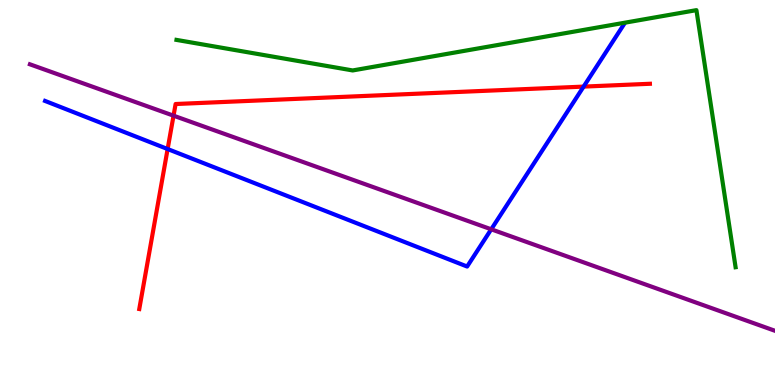[{'lines': ['blue', 'red'], 'intersections': [{'x': 2.16, 'y': 6.13}, {'x': 7.53, 'y': 7.75}]}, {'lines': ['green', 'red'], 'intersections': []}, {'lines': ['purple', 'red'], 'intersections': [{'x': 2.24, 'y': 7.0}]}, {'lines': ['blue', 'green'], 'intersections': []}, {'lines': ['blue', 'purple'], 'intersections': [{'x': 6.34, 'y': 4.04}]}, {'lines': ['green', 'purple'], 'intersections': []}]